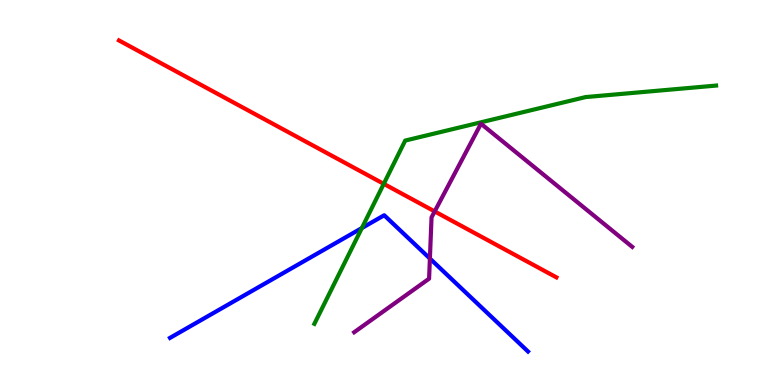[{'lines': ['blue', 'red'], 'intersections': []}, {'lines': ['green', 'red'], 'intersections': [{'x': 4.95, 'y': 5.22}]}, {'lines': ['purple', 'red'], 'intersections': [{'x': 5.61, 'y': 4.51}]}, {'lines': ['blue', 'green'], 'intersections': [{'x': 4.67, 'y': 4.08}]}, {'lines': ['blue', 'purple'], 'intersections': [{'x': 5.55, 'y': 3.28}]}, {'lines': ['green', 'purple'], 'intersections': []}]